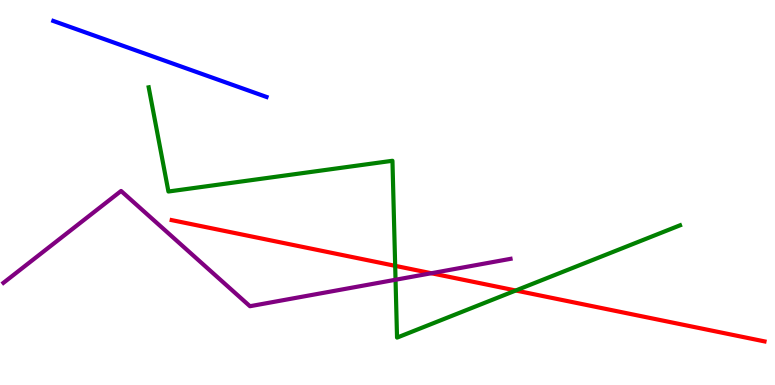[{'lines': ['blue', 'red'], 'intersections': []}, {'lines': ['green', 'red'], 'intersections': [{'x': 5.1, 'y': 3.1}, {'x': 6.65, 'y': 2.45}]}, {'lines': ['purple', 'red'], 'intersections': [{'x': 5.57, 'y': 2.9}]}, {'lines': ['blue', 'green'], 'intersections': []}, {'lines': ['blue', 'purple'], 'intersections': []}, {'lines': ['green', 'purple'], 'intersections': [{'x': 5.1, 'y': 2.73}]}]